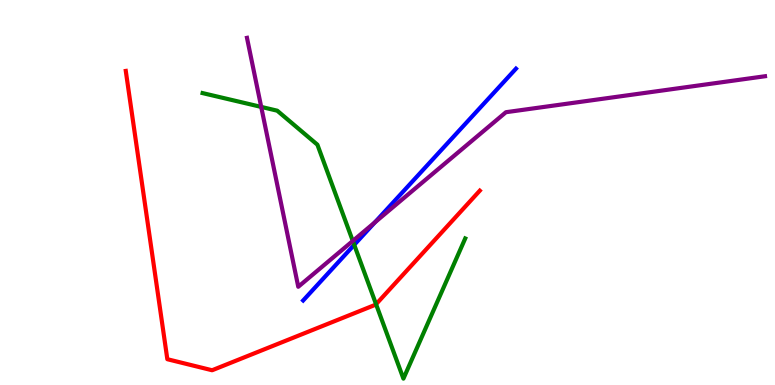[{'lines': ['blue', 'red'], 'intersections': []}, {'lines': ['green', 'red'], 'intersections': [{'x': 4.85, 'y': 2.1}]}, {'lines': ['purple', 'red'], 'intersections': []}, {'lines': ['blue', 'green'], 'intersections': [{'x': 4.57, 'y': 3.64}]}, {'lines': ['blue', 'purple'], 'intersections': [{'x': 4.84, 'y': 4.22}]}, {'lines': ['green', 'purple'], 'intersections': [{'x': 3.37, 'y': 7.22}, {'x': 4.55, 'y': 3.74}]}]